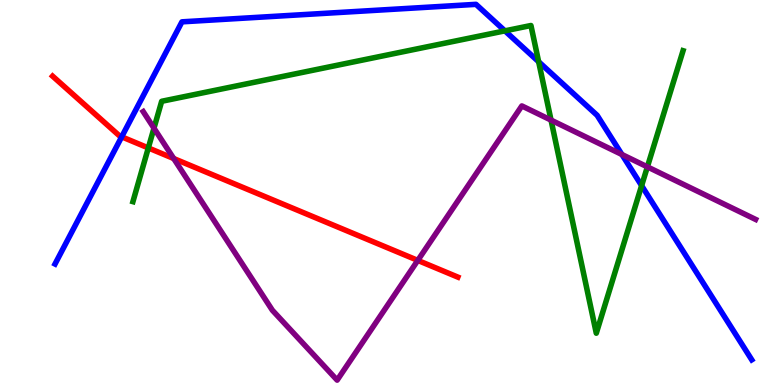[{'lines': ['blue', 'red'], 'intersections': [{'x': 1.57, 'y': 6.45}]}, {'lines': ['green', 'red'], 'intersections': [{'x': 1.91, 'y': 6.16}]}, {'lines': ['purple', 'red'], 'intersections': [{'x': 2.24, 'y': 5.88}, {'x': 5.39, 'y': 3.24}]}, {'lines': ['blue', 'green'], 'intersections': [{'x': 6.52, 'y': 9.2}, {'x': 6.95, 'y': 8.4}, {'x': 8.28, 'y': 5.18}]}, {'lines': ['blue', 'purple'], 'intersections': [{'x': 8.02, 'y': 5.99}]}, {'lines': ['green', 'purple'], 'intersections': [{'x': 1.99, 'y': 6.67}, {'x': 7.11, 'y': 6.88}, {'x': 8.35, 'y': 5.67}]}]